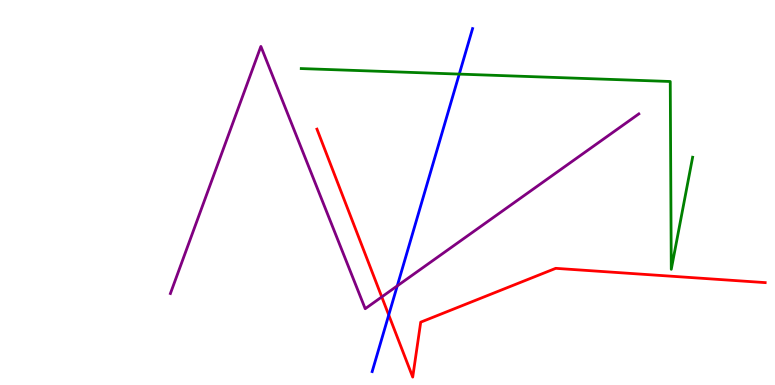[{'lines': ['blue', 'red'], 'intersections': [{'x': 5.02, 'y': 1.82}]}, {'lines': ['green', 'red'], 'intersections': []}, {'lines': ['purple', 'red'], 'intersections': [{'x': 4.93, 'y': 2.29}]}, {'lines': ['blue', 'green'], 'intersections': [{'x': 5.93, 'y': 8.08}]}, {'lines': ['blue', 'purple'], 'intersections': [{'x': 5.13, 'y': 2.57}]}, {'lines': ['green', 'purple'], 'intersections': []}]